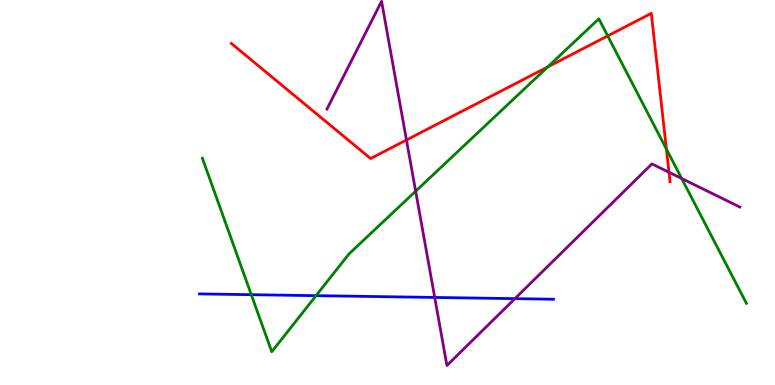[{'lines': ['blue', 'red'], 'intersections': []}, {'lines': ['green', 'red'], 'intersections': [{'x': 7.07, 'y': 8.26}, {'x': 7.84, 'y': 9.07}, {'x': 8.6, 'y': 6.13}]}, {'lines': ['purple', 'red'], 'intersections': [{'x': 5.24, 'y': 6.36}, {'x': 8.63, 'y': 5.53}]}, {'lines': ['blue', 'green'], 'intersections': [{'x': 3.24, 'y': 2.35}, {'x': 4.08, 'y': 2.32}]}, {'lines': ['blue', 'purple'], 'intersections': [{'x': 5.61, 'y': 2.27}, {'x': 6.64, 'y': 2.24}]}, {'lines': ['green', 'purple'], 'intersections': [{'x': 5.36, 'y': 5.03}, {'x': 8.8, 'y': 5.36}]}]